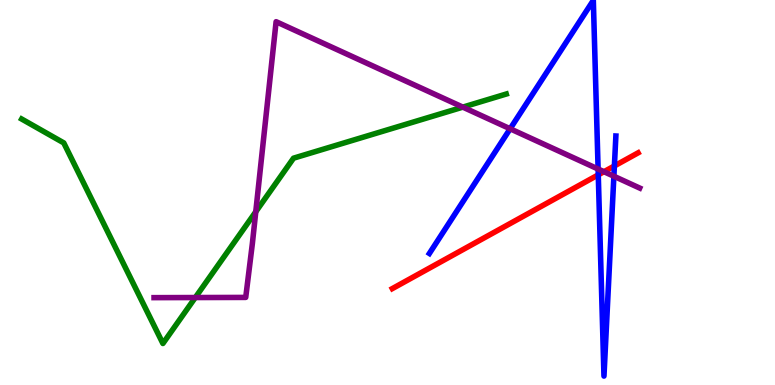[{'lines': ['blue', 'red'], 'intersections': [{'x': 7.72, 'y': 5.46}, {'x': 7.93, 'y': 5.69}]}, {'lines': ['green', 'red'], 'intersections': []}, {'lines': ['purple', 'red'], 'intersections': [{'x': 7.79, 'y': 5.54}]}, {'lines': ['blue', 'green'], 'intersections': []}, {'lines': ['blue', 'purple'], 'intersections': [{'x': 6.58, 'y': 6.66}, {'x': 7.72, 'y': 5.61}, {'x': 7.92, 'y': 5.42}]}, {'lines': ['green', 'purple'], 'intersections': [{'x': 2.52, 'y': 2.27}, {'x': 3.3, 'y': 4.5}, {'x': 5.97, 'y': 7.22}]}]